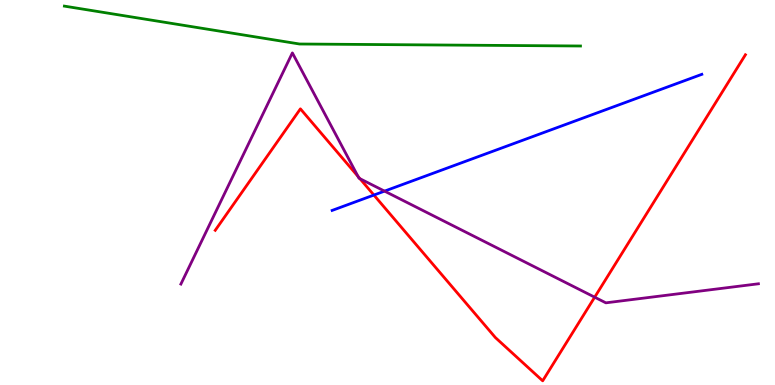[{'lines': ['blue', 'red'], 'intersections': [{'x': 4.82, 'y': 4.93}]}, {'lines': ['green', 'red'], 'intersections': []}, {'lines': ['purple', 'red'], 'intersections': [{'x': 4.62, 'y': 5.42}, {'x': 4.64, 'y': 5.36}, {'x': 7.67, 'y': 2.28}]}, {'lines': ['blue', 'green'], 'intersections': []}, {'lines': ['blue', 'purple'], 'intersections': [{'x': 4.96, 'y': 5.04}]}, {'lines': ['green', 'purple'], 'intersections': []}]